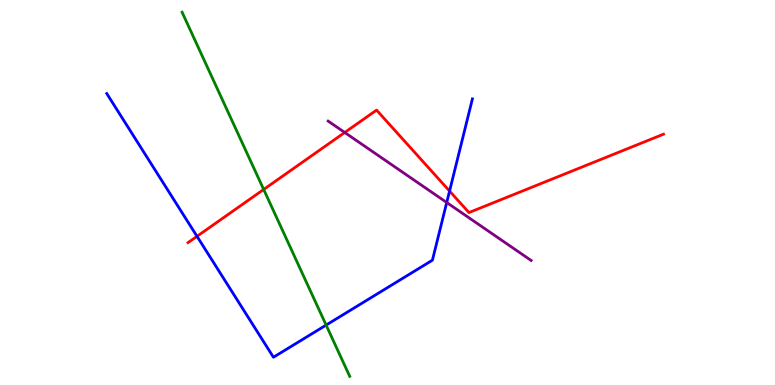[{'lines': ['blue', 'red'], 'intersections': [{'x': 2.54, 'y': 3.86}, {'x': 5.8, 'y': 5.04}]}, {'lines': ['green', 'red'], 'intersections': [{'x': 3.4, 'y': 5.08}]}, {'lines': ['purple', 'red'], 'intersections': [{'x': 4.45, 'y': 6.56}]}, {'lines': ['blue', 'green'], 'intersections': [{'x': 4.21, 'y': 1.56}]}, {'lines': ['blue', 'purple'], 'intersections': [{'x': 5.76, 'y': 4.74}]}, {'lines': ['green', 'purple'], 'intersections': []}]